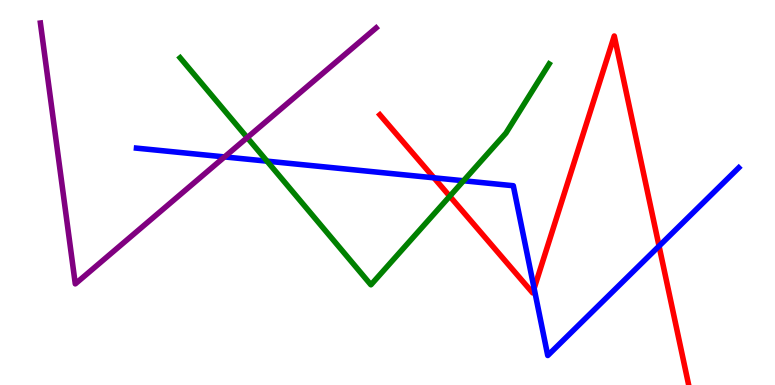[{'lines': ['blue', 'red'], 'intersections': [{'x': 5.6, 'y': 5.38}, {'x': 6.89, 'y': 2.51}, {'x': 8.5, 'y': 3.61}]}, {'lines': ['green', 'red'], 'intersections': [{'x': 5.8, 'y': 4.9}]}, {'lines': ['purple', 'red'], 'intersections': []}, {'lines': ['blue', 'green'], 'intersections': [{'x': 3.45, 'y': 5.81}, {'x': 5.98, 'y': 5.3}]}, {'lines': ['blue', 'purple'], 'intersections': [{'x': 2.9, 'y': 5.92}]}, {'lines': ['green', 'purple'], 'intersections': [{'x': 3.19, 'y': 6.43}]}]